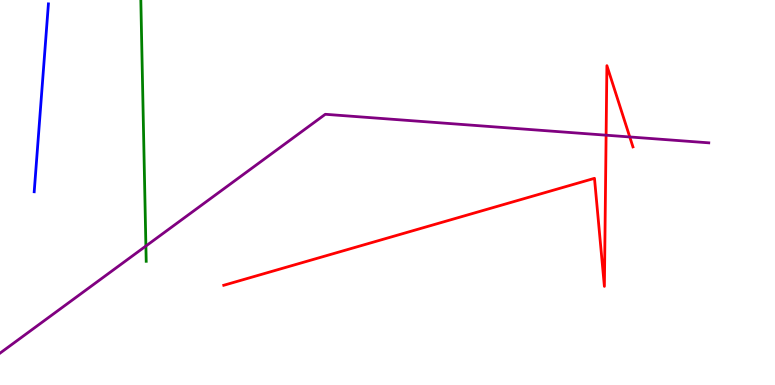[{'lines': ['blue', 'red'], 'intersections': []}, {'lines': ['green', 'red'], 'intersections': []}, {'lines': ['purple', 'red'], 'intersections': [{'x': 7.82, 'y': 6.49}, {'x': 8.13, 'y': 6.44}]}, {'lines': ['blue', 'green'], 'intersections': []}, {'lines': ['blue', 'purple'], 'intersections': []}, {'lines': ['green', 'purple'], 'intersections': [{'x': 1.88, 'y': 3.61}]}]